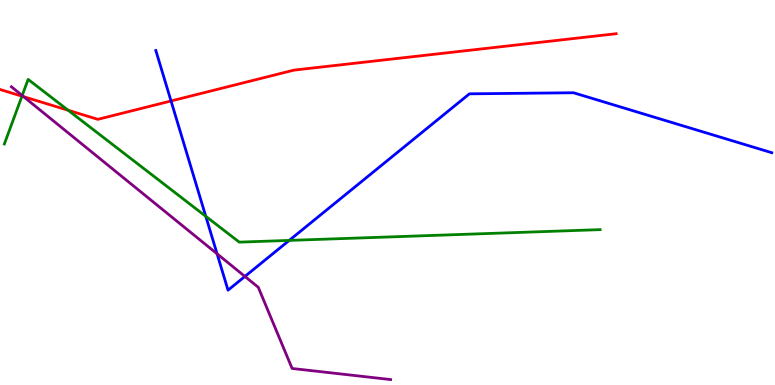[{'lines': ['blue', 'red'], 'intersections': [{'x': 2.21, 'y': 7.38}]}, {'lines': ['green', 'red'], 'intersections': [{'x': 0.283, 'y': 7.5}, {'x': 0.88, 'y': 7.14}]}, {'lines': ['purple', 'red'], 'intersections': [{'x': 0.305, 'y': 7.49}]}, {'lines': ['blue', 'green'], 'intersections': [{'x': 2.66, 'y': 4.38}, {'x': 3.73, 'y': 3.76}]}, {'lines': ['blue', 'purple'], 'intersections': [{'x': 2.8, 'y': 3.41}, {'x': 3.16, 'y': 2.82}]}, {'lines': ['green', 'purple'], 'intersections': [{'x': 0.286, 'y': 7.52}]}]